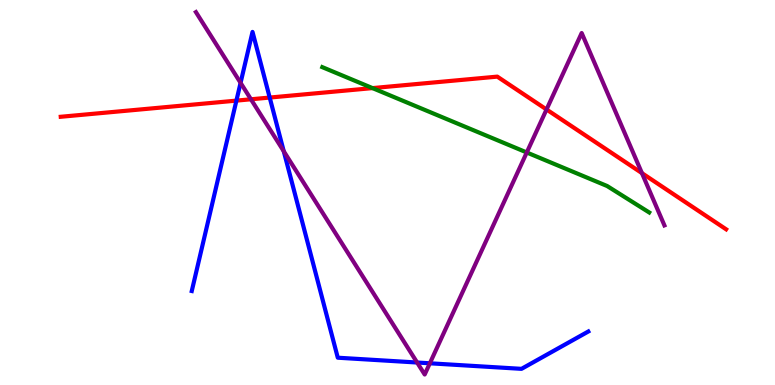[{'lines': ['blue', 'red'], 'intersections': [{'x': 3.05, 'y': 7.39}, {'x': 3.48, 'y': 7.47}]}, {'lines': ['green', 'red'], 'intersections': [{'x': 4.81, 'y': 7.71}]}, {'lines': ['purple', 'red'], 'intersections': [{'x': 3.24, 'y': 7.42}, {'x': 7.05, 'y': 7.16}, {'x': 8.28, 'y': 5.5}]}, {'lines': ['blue', 'green'], 'intersections': []}, {'lines': ['blue', 'purple'], 'intersections': [{'x': 3.1, 'y': 7.85}, {'x': 3.66, 'y': 6.07}, {'x': 5.38, 'y': 0.584}, {'x': 5.55, 'y': 0.564}]}, {'lines': ['green', 'purple'], 'intersections': [{'x': 6.8, 'y': 6.04}]}]